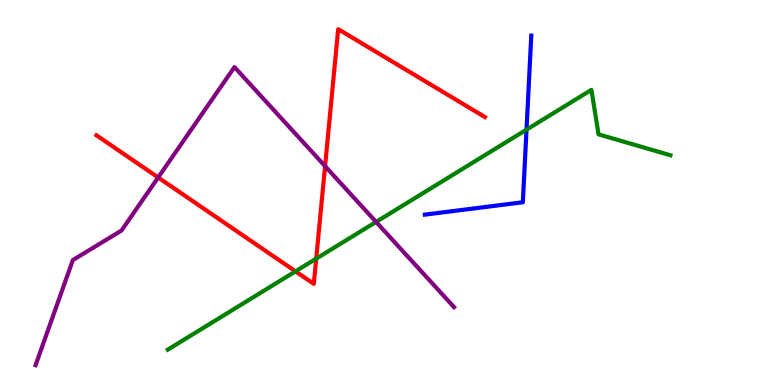[{'lines': ['blue', 'red'], 'intersections': []}, {'lines': ['green', 'red'], 'intersections': [{'x': 3.81, 'y': 2.95}, {'x': 4.08, 'y': 3.28}]}, {'lines': ['purple', 'red'], 'intersections': [{'x': 2.04, 'y': 5.39}, {'x': 4.19, 'y': 5.68}]}, {'lines': ['blue', 'green'], 'intersections': [{'x': 6.79, 'y': 6.63}]}, {'lines': ['blue', 'purple'], 'intersections': []}, {'lines': ['green', 'purple'], 'intersections': [{'x': 4.85, 'y': 4.24}]}]